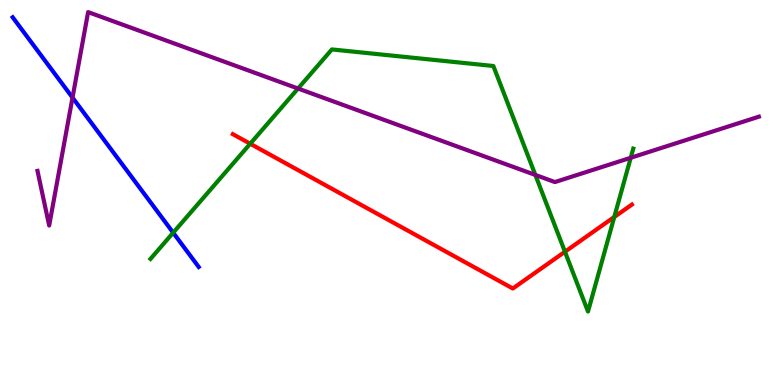[{'lines': ['blue', 'red'], 'intersections': []}, {'lines': ['green', 'red'], 'intersections': [{'x': 3.23, 'y': 6.27}, {'x': 7.29, 'y': 3.46}, {'x': 7.93, 'y': 4.36}]}, {'lines': ['purple', 'red'], 'intersections': []}, {'lines': ['blue', 'green'], 'intersections': [{'x': 2.23, 'y': 3.96}]}, {'lines': ['blue', 'purple'], 'intersections': [{'x': 0.936, 'y': 7.46}]}, {'lines': ['green', 'purple'], 'intersections': [{'x': 3.85, 'y': 7.7}, {'x': 6.91, 'y': 5.46}, {'x': 8.14, 'y': 5.9}]}]